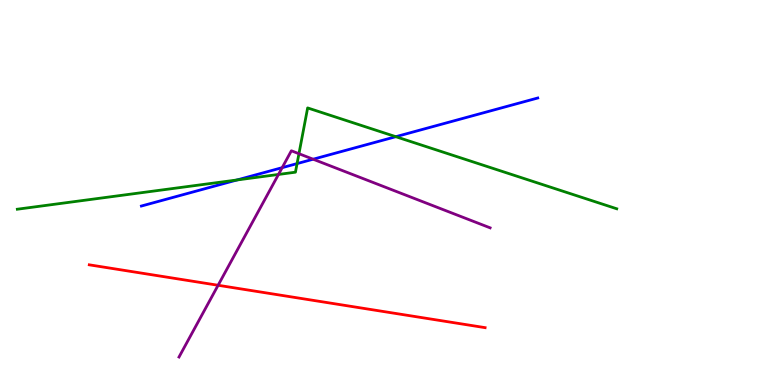[{'lines': ['blue', 'red'], 'intersections': []}, {'lines': ['green', 'red'], 'intersections': []}, {'lines': ['purple', 'red'], 'intersections': [{'x': 2.81, 'y': 2.59}]}, {'lines': ['blue', 'green'], 'intersections': [{'x': 3.06, 'y': 5.33}, {'x': 3.83, 'y': 5.75}, {'x': 5.11, 'y': 6.45}]}, {'lines': ['blue', 'purple'], 'intersections': [{'x': 3.64, 'y': 5.65}, {'x': 4.04, 'y': 5.86}]}, {'lines': ['green', 'purple'], 'intersections': [{'x': 3.59, 'y': 5.47}, {'x': 3.86, 'y': 6.01}]}]